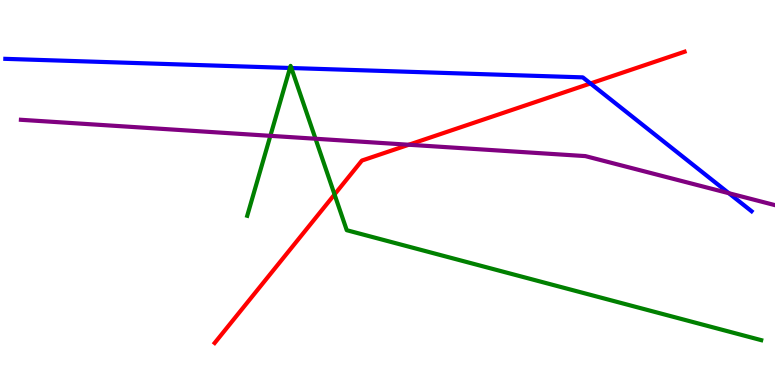[{'lines': ['blue', 'red'], 'intersections': [{'x': 7.62, 'y': 7.83}]}, {'lines': ['green', 'red'], 'intersections': [{'x': 4.32, 'y': 4.95}]}, {'lines': ['purple', 'red'], 'intersections': [{'x': 5.27, 'y': 6.24}]}, {'lines': ['blue', 'green'], 'intersections': [{'x': 3.74, 'y': 8.23}, {'x': 3.76, 'y': 8.23}]}, {'lines': ['blue', 'purple'], 'intersections': [{'x': 9.4, 'y': 4.98}]}, {'lines': ['green', 'purple'], 'intersections': [{'x': 3.49, 'y': 6.47}, {'x': 4.07, 'y': 6.4}]}]